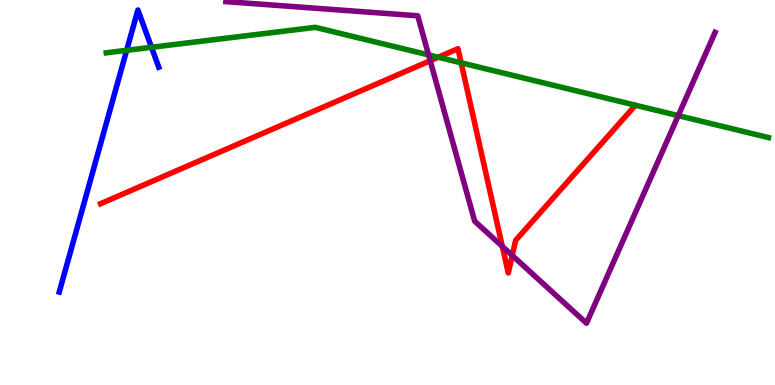[{'lines': ['blue', 'red'], 'intersections': []}, {'lines': ['green', 'red'], 'intersections': [{'x': 5.65, 'y': 8.51}, {'x': 5.95, 'y': 8.37}]}, {'lines': ['purple', 'red'], 'intersections': [{'x': 5.55, 'y': 8.42}, {'x': 6.48, 'y': 3.6}, {'x': 6.61, 'y': 3.36}]}, {'lines': ['blue', 'green'], 'intersections': [{'x': 1.63, 'y': 8.69}, {'x': 1.95, 'y': 8.77}]}, {'lines': ['blue', 'purple'], 'intersections': []}, {'lines': ['green', 'purple'], 'intersections': [{'x': 5.53, 'y': 8.57}, {'x': 8.75, 'y': 7.0}]}]